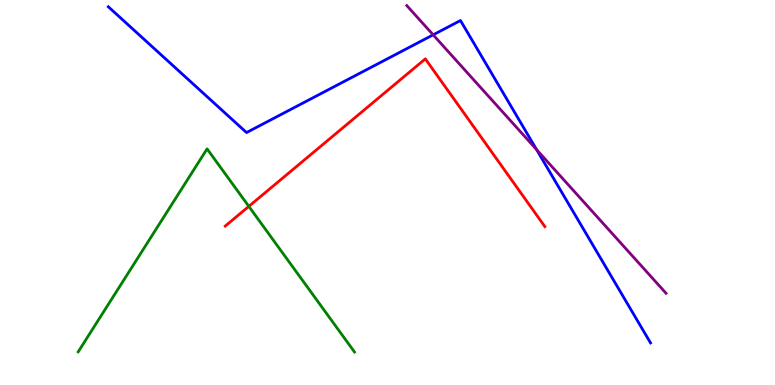[{'lines': ['blue', 'red'], 'intersections': []}, {'lines': ['green', 'red'], 'intersections': [{'x': 3.21, 'y': 4.64}]}, {'lines': ['purple', 'red'], 'intersections': []}, {'lines': ['blue', 'green'], 'intersections': []}, {'lines': ['blue', 'purple'], 'intersections': [{'x': 5.59, 'y': 9.1}, {'x': 6.92, 'y': 6.11}]}, {'lines': ['green', 'purple'], 'intersections': []}]